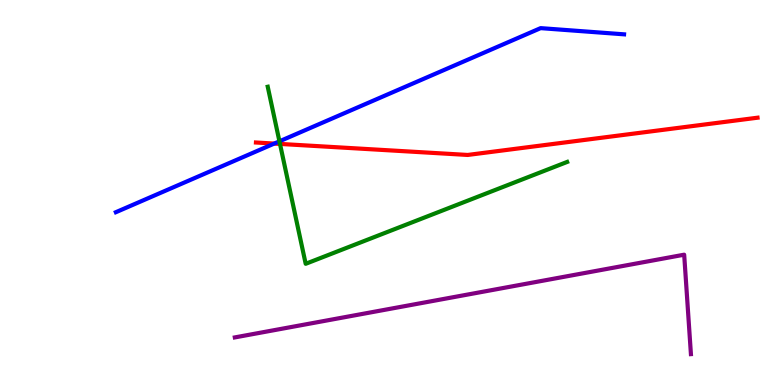[{'lines': ['blue', 'red'], 'intersections': [{'x': 3.54, 'y': 6.27}]}, {'lines': ['green', 'red'], 'intersections': [{'x': 3.61, 'y': 6.26}]}, {'lines': ['purple', 'red'], 'intersections': []}, {'lines': ['blue', 'green'], 'intersections': [{'x': 3.61, 'y': 6.33}]}, {'lines': ['blue', 'purple'], 'intersections': []}, {'lines': ['green', 'purple'], 'intersections': []}]